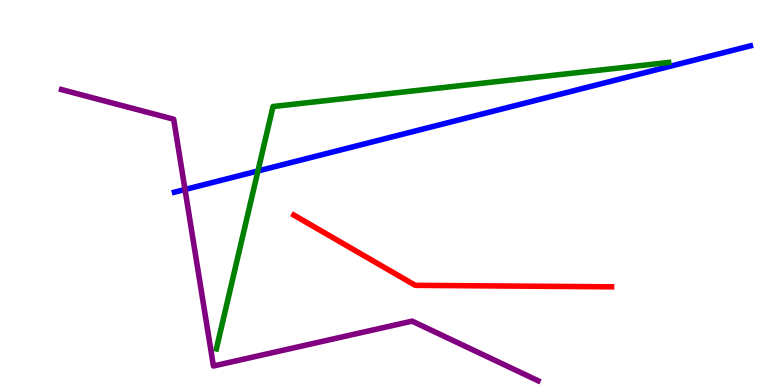[{'lines': ['blue', 'red'], 'intersections': []}, {'lines': ['green', 'red'], 'intersections': []}, {'lines': ['purple', 'red'], 'intersections': []}, {'lines': ['blue', 'green'], 'intersections': [{'x': 3.33, 'y': 5.56}]}, {'lines': ['blue', 'purple'], 'intersections': [{'x': 2.39, 'y': 5.08}]}, {'lines': ['green', 'purple'], 'intersections': []}]